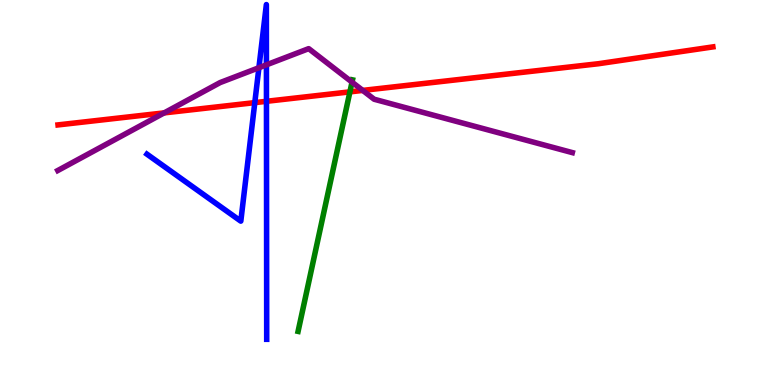[{'lines': ['blue', 'red'], 'intersections': [{'x': 3.29, 'y': 7.33}, {'x': 3.44, 'y': 7.37}]}, {'lines': ['green', 'red'], 'intersections': [{'x': 4.52, 'y': 7.61}]}, {'lines': ['purple', 'red'], 'intersections': [{'x': 2.12, 'y': 7.07}, {'x': 4.68, 'y': 7.65}]}, {'lines': ['blue', 'green'], 'intersections': []}, {'lines': ['blue', 'purple'], 'intersections': [{'x': 3.34, 'y': 8.24}, {'x': 3.44, 'y': 8.32}]}, {'lines': ['green', 'purple'], 'intersections': [{'x': 4.54, 'y': 7.87}]}]